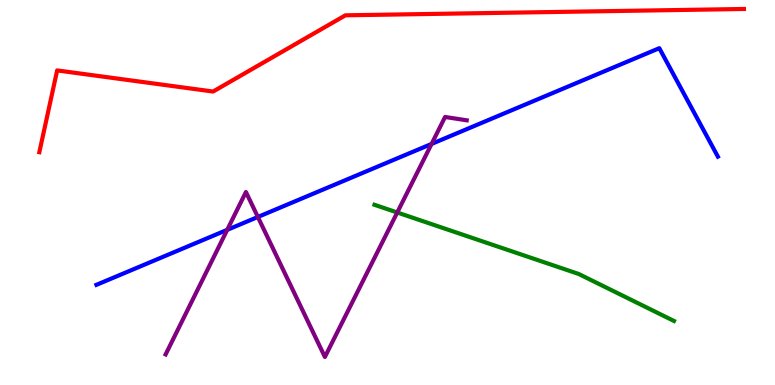[{'lines': ['blue', 'red'], 'intersections': []}, {'lines': ['green', 'red'], 'intersections': []}, {'lines': ['purple', 'red'], 'intersections': []}, {'lines': ['blue', 'green'], 'intersections': []}, {'lines': ['blue', 'purple'], 'intersections': [{'x': 2.93, 'y': 4.03}, {'x': 3.33, 'y': 4.36}, {'x': 5.57, 'y': 6.26}]}, {'lines': ['green', 'purple'], 'intersections': [{'x': 5.13, 'y': 4.48}]}]